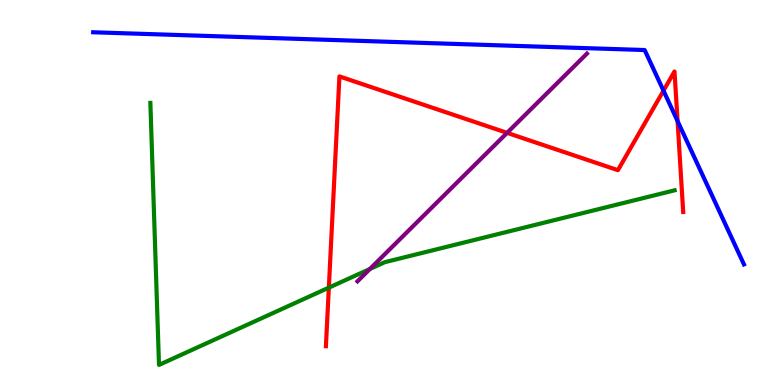[{'lines': ['blue', 'red'], 'intersections': [{'x': 8.56, 'y': 7.64}, {'x': 8.74, 'y': 6.85}]}, {'lines': ['green', 'red'], 'intersections': [{'x': 4.24, 'y': 2.53}]}, {'lines': ['purple', 'red'], 'intersections': [{'x': 6.54, 'y': 6.55}]}, {'lines': ['blue', 'green'], 'intersections': []}, {'lines': ['blue', 'purple'], 'intersections': []}, {'lines': ['green', 'purple'], 'intersections': [{'x': 4.77, 'y': 3.01}]}]